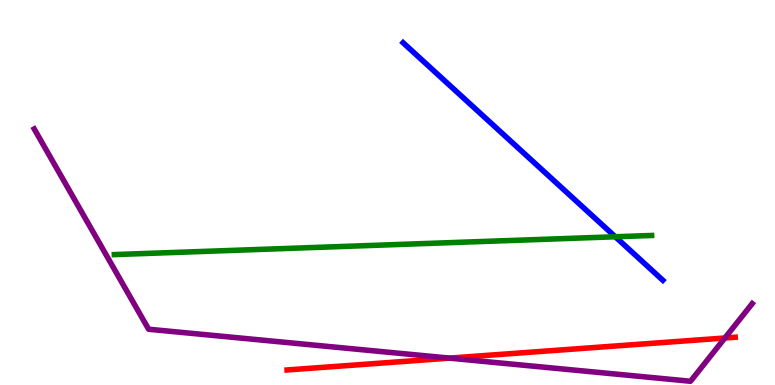[{'lines': ['blue', 'red'], 'intersections': []}, {'lines': ['green', 'red'], 'intersections': []}, {'lines': ['purple', 'red'], 'intersections': [{'x': 5.8, 'y': 0.698}, {'x': 9.35, 'y': 1.22}]}, {'lines': ['blue', 'green'], 'intersections': [{'x': 7.94, 'y': 3.85}]}, {'lines': ['blue', 'purple'], 'intersections': []}, {'lines': ['green', 'purple'], 'intersections': []}]